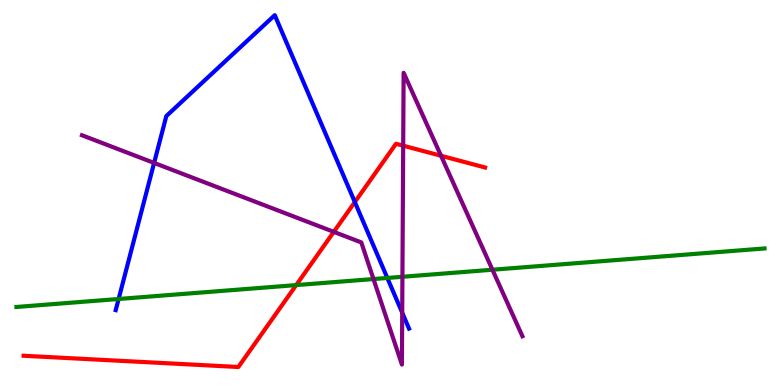[{'lines': ['blue', 'red'], 'intersections': [{'x': 4.58, 'y': 4.75}]}, {'lines': ['green', 'red'], 'intersections': [{'x': 3.82, 'y': 2.6}]}, {'lines': ['purple', 'red'], 'intersections': [{'x': 4.31, 'y': 3.98}, {'x': 5.2, 'y': 6.22}, {'x': 5.69, 'y': 5.95}]}, {'lines': ['blue', 'green'], 'intersections': [{'x': 1.53, 'y': 2.23}, {'x': 5.0, 'y': 2.78}]}, {'lines': ['blue', 'purple'], 'intersections': [{'x': 1.99, 'y': 5.77}, {'x': 5.19, 'y': 1.88}]}, {'lines': ['green', 'purple'], 'intersections': [{'x': 4.82, 'y': 2.75}, {'x': 5.19, 'y': 2.81}, {'x': 6.35, 'y': 2.99}]}]